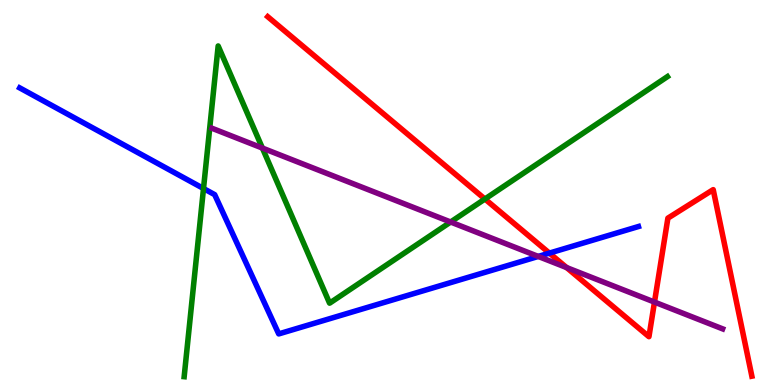[{'lines': ['blue', 'red'], 'intersections': [{'x': 7.09, 'y': 3.43}]}, {'lines': ['green', 'red'], 'intersections': [{'x': 6.26, 'y': 4.83}]}, {'lines': ['purple', 'red'], 'intersections': [{'x': 7.31, 'y': 3.05}, {'x': 8.44, 'y': 2.15}]}, {'lines': ['blue', 'green'], 'intersections': [{'x': 2.63, 'y': 5.1}]}, {'lines': ['blue', 'purple'], 'intersections': [{'x': 6.95, 'y': 3.34}]}, {'lines': ['green', 'purple'], 'intersections': [{'x': 3.39, 'y': 6.15}, {'x': 5.81, 'y': 4.23}]}]